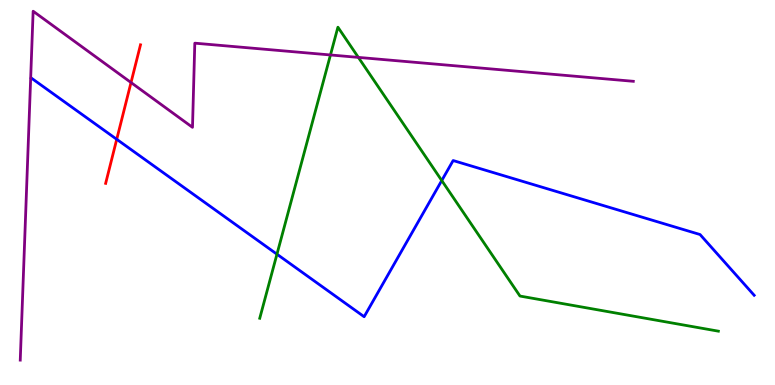[{'lines': ['blue', 'red'], 'intersections': [{'x': 1.51, 'y': 6.38}]}, {'lines': ['green', 'red'], 'intersections': []}, {'lines': ['purple', 'red'], 'intersections': [{'x': 1.69, 'y': 7.86}]}, {'lines': ['blue', 'green'], 'intersections': [{'x': 3.57, 'y': 3.4}, {'x': 5.7, 'y': 5.31}]}, {'lines': ['blue', 'purple'], 'intersections': []}, {'lines': ['green', 'purple'], 'intersections': [{'x': 4.26, 'y': 8.57}, {'x': 4.62, 'y': 8.51}]}]